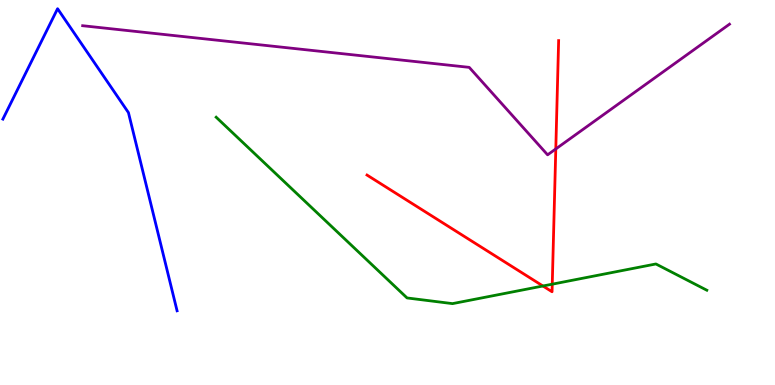[{'lines': ['blue', 'red'], 'intersections': []}, {'lines': ['green', 'red'], 'intersections': [{'x': 7.01, 'y': 2.57}, {'x': 7.13, 'y': 2.62}]}, {'lines': ['purple', 'red'], 'intersections': [{'x': 7.17, 'y': 6.13}]}, {'lines': ['blue', 'green'], 'intersections': []}, {'lines': ['blue', 'purple'], 'intersections': []}, {'lines': ['green', 'purple'], 'intersections': []}]